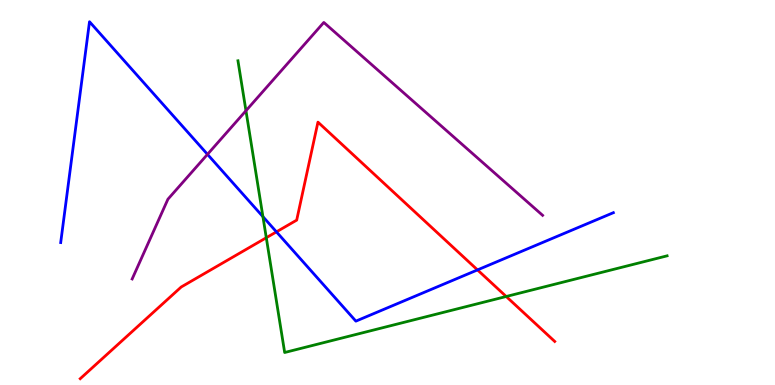[{'lines': ['blue', 'red'], 'intersections': [{'x': 3.57, 'y': 3.98}, {'x': 6.16, 'y': 2.99}]}, {'lines': ['green', 'red'], 'intersections': [{'x': 3.44, 'y': 3.83}, {'x': 6.53, 'y': 2.3}]}, {'lines': ['purple', 'red'], 'intersections': []}, {'lines': ['blue', 'green'], 'intersections': [{'x': 3.39, 'y': 4.37}]}, {'lines': ['blue', 'purple'], 'intersections': [{'x': 2.68, 'y': 5.99}]}, {'lines': ['green', 'purple'], 'intersections': [{'x': 3.17, 'y': 7.12}]}]